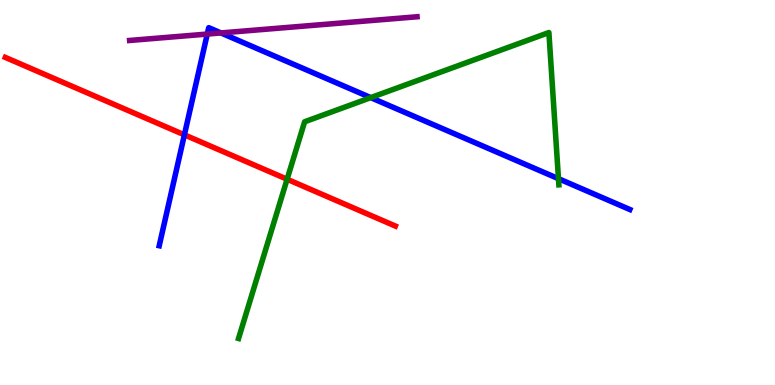[{'lines': ['blue', 'red'], 'intersections': [{'x': 2.38, 'y': 6.5}]}, {'lines': ['green', 'red'], 'intersections': [{'x': 3.7, 'y': 5.34}]}, {'lines': ['purple', 'red'], 'intersections': []}, {'lines': ['blue', 'green'], 'intersections': [{'x': 4.78, 'y': 7.46}, {'x': 7.21, 'y': 5.36}]}, {'lines': ['blue', 'purple'], 'intersections': [{'x': 2.67, 'y': 9.12}, {'x': 2.85, 'y': 9.14}]}, {'lines': ['green', 'purple'], 'intersections': []}]